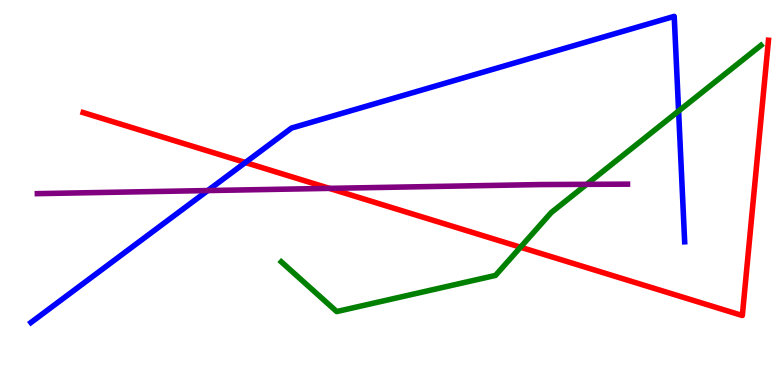[{'lines': ['blue', 'red'], 'intersections': [{'x': 3.17, 'y': 5.78}]}, {'lines': ['green', 'red'], 'intersections': [{'x': 6.72, 'y': 3.58}]}, {'lines': ['purple', 'red'], 'intersections': [{'x': 4.25, 'y': 5.11}]}, {'lines': ['blue', 'green'], 'intersections': [{'x': 8.76, 'y': 7.12}]}, {'lines': ['blue', 'purple'], 'intersections': [{'x': 2.68, 'y': 5.05}]}, {'lines': ['green', 'purple'], 'intersections': [{'x': 7.57, 'y': 5.21}]}]